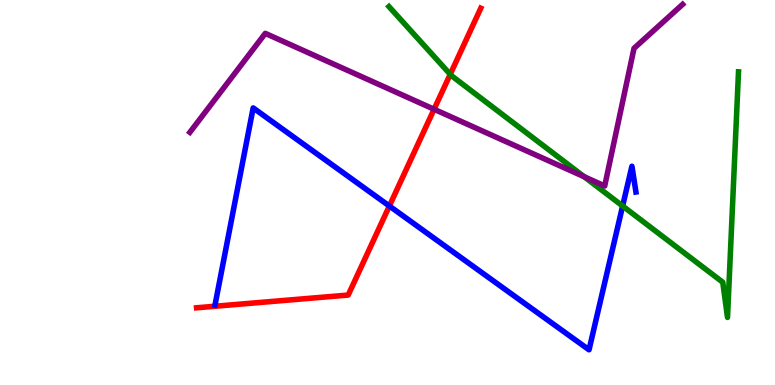[{'lines': ['blue', 'red'], 'intersections': [{'x': 5.02, 'y': 4.65}]}, {'lines': ['green', 'red'], 'intersections': [{'x': 5.81, 'y': 8.07}]}, {'lines': ['purple', 'red'], 'intersections': [{'x': 5.6, 'y': 7.16}]}, {'lines': ['blue', 'green'], 'intersections': [{'x': 8.03, 'y': 4.65}]}, {'lines': ['blue', 'purple'], 'intersections': []}, {'lines': ['green', 'purple'], 'intersections': [{'x': 7.54, 'y': 5.41}]}]